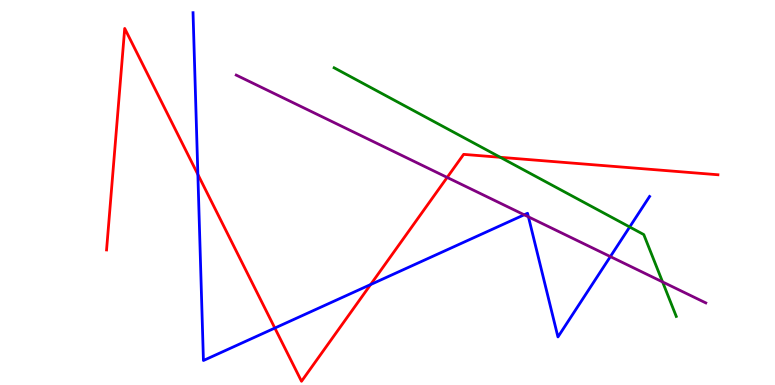[{'lines': ['blue', 'red'], 'intersections': [{'x': 2.55, 'y': 5.47}, {'x': 3.55, 'y': 1.48}, {'x': 4.78, 'y': 2.61}]}, {'lines': ['green', 'red'], 'intersections': [{'x': 6.46, 'y': 5.91}]}, {'lines': ['purple', 'red'], 'intersections': [{'x': 5.77, 'y': 5.39}]}, {'lines': ['blue', 'green'], 'intersections': [{'x': 8.12, 'y': 4.1}]}, {'lines': ['blue', 'purple'], 'intersections': [{'x': 6.76, 'y': 4.42}, {'x': 6.82, 'y': 4.37}, {'x': 7.88, 'y': 3.34}]}, {'lines': ['green', 'purple'], 'intersections': [{'x': 8.55, 'y': 2.68}]}]